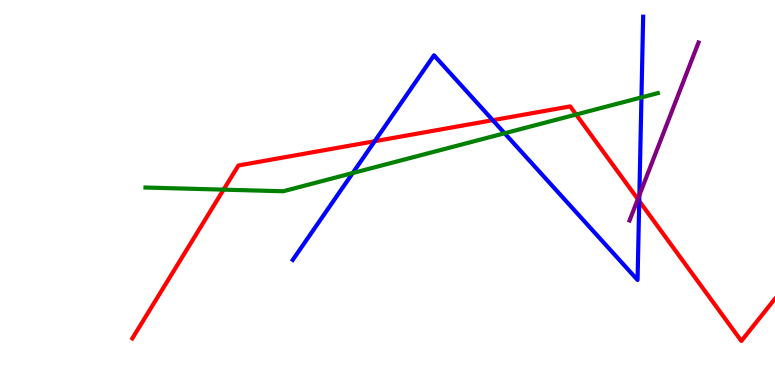[{'lines': ['blue', 'red'], 'intersections': [{'x': 4.83, 'y': 6.33}, {'x': 6.36, 'y': 6.88}, {'x': 8.25, 'y': 4.78}]}, {'lines': ['green', 'red'], 'intersections': [{'x': 2.88, 'y': 5.07}, {'x': 7.43, 'y': 7.03}]}, {'lines': ['purple', 'red'], 'intersections': [{'x': 8.23, 'y': 4.83}]}, {'lines': ['blue', 'green'], 'intersections': [{'x': 4.55, 'y': 5.51}, {'x': 6.51, 'y': 6.54}, {'x': 8.28, 'y': 7.47}]}, {'lines': ['blue', 'purple'], 'intersections': [{'x': 8.25, 'y': 4.93}]}, {'lines': ['green', 'purple'], 'intersections': []}]